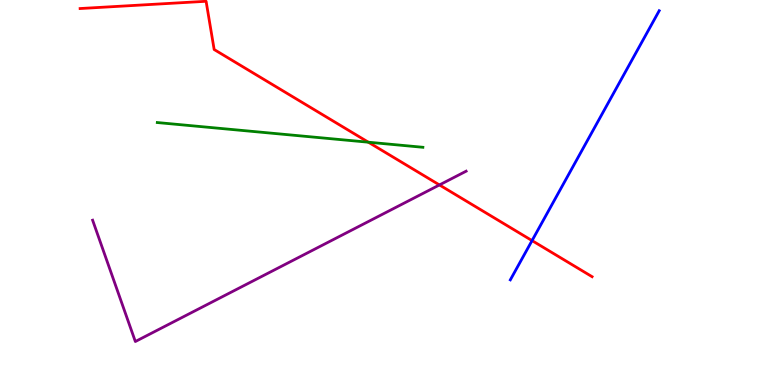[{'lines': ['blue', 'red'], 'intersections': [{'x': 6.87, 'y': 3.75}]}, {'lines': ['green', 'red'], 'intersections': [{'x': 4.75, 'y': 6.31}]}, {'lines': ['purple', 'red'], 'intersections': [{'x': 5.67, 'y': 5.2}]}, {'lines': ['blue', 'green'], 'intersections': []}, {'lines': ['blue', 'purple'], 'intersections': []}, {'lines': ['green', 'purple'], 'intersections': []}]